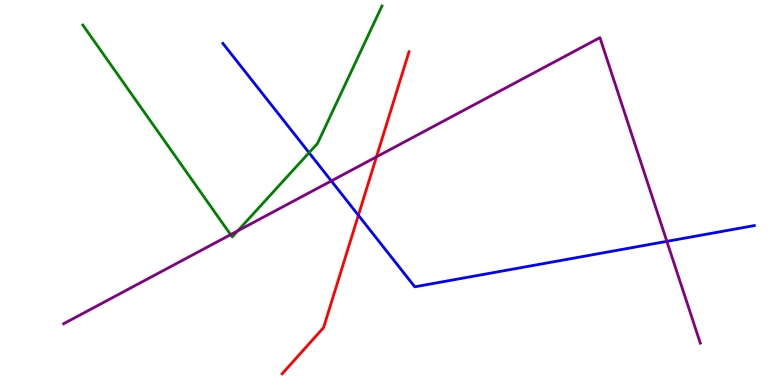[{'lines': ['blue', 'red'], 'intersections': [{'x': 4.62, 'y': 4.41}]}, {'lines': ['green', 'red'], 'intersections': []}, {'lines': ['purple', 'red'], 'intersections': [{'x': 4.86, 'y': 5.93}]}, {'lines': ['blue', 'green'], 'intersections': [{'x': 3.99, 'y': 6.03}]}, {'lines': ['blue', 'purple'], 'intersections': [{'x': 4.28, 'y': 5.3}, {'x': 8.6, 'y': 3.73}]}, {'lines': ['green', 'purple'], 'intersections': [{'x': 2.98, 'y': 3.91}, {'x': 3.07, 'y': 4.0}]}]